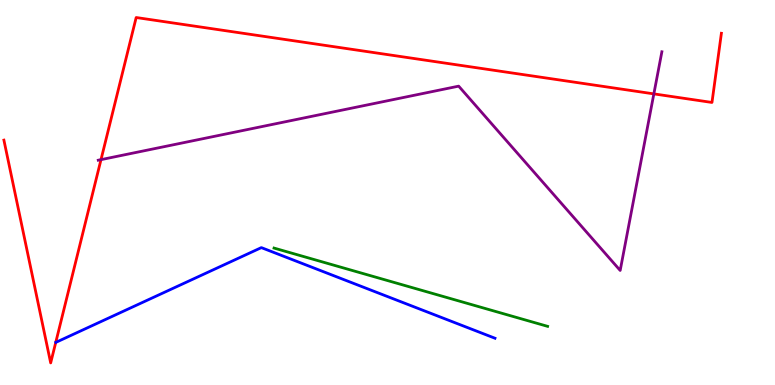[{'lines': ['blue', 'red'], 'intersections': []}, {'lines': ['green', 'red'], 'intersections': []}, {'lines': ['purple', 'red'], 'intersections': [{'x': 1.3, 'y': 5.85}, {'x': 8.44, 'y': 7.56}]}, {'lines': ['blue', 'green'], 'intersections': []}, {'lines': ['blue', 'purple'], 'intersections': []}, {'lines': ['green', 'purple'], 'intersections': []}]